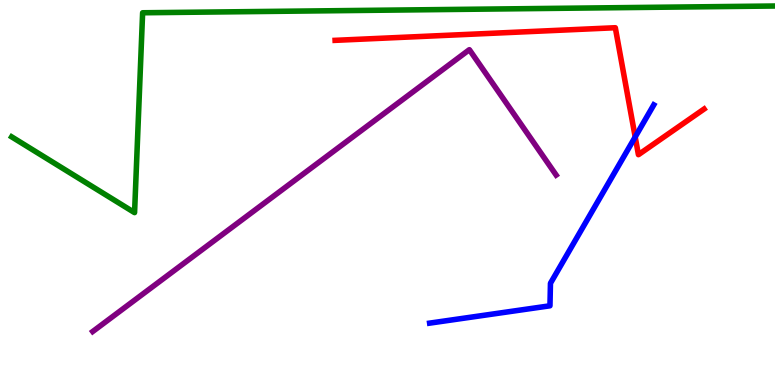[{'lines': ['blue', 'red'], 'intersections': [{'x': 8.2, 'y': 6.44}]}, {'lines': ['green', 'red'], 'intersections': []}, {'lines': ['purple', 'red'], 'intersections': []}, {'lines': ['blue', 'green'], 'intersections': []}, {'lines': ['blue', 'purple'], 'intersections': []}, {'lines': ['green', 'purple'], 'intersections': []}]